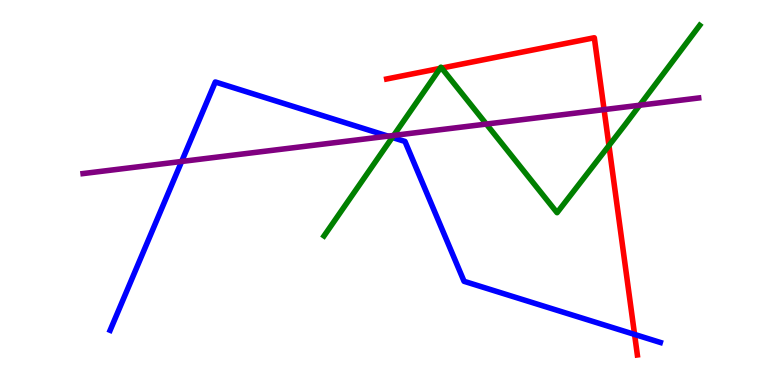[{'lines': ['blue', 'red'], 'intersections': [{'x': 8.19, 'y': 1.31}]}, {'lines': ['green', 'red'], 'intersections': [{'x': 5.68, 'y': 8.22}, {'x': 5.7, 'y': 8.23}, {'x': 7.86, 'y': 6.22}]}, {'lines': ['purple', 'red'], 'intersections': [{'x': 7.79, 'y': 7.15}]}, {'lines': ['blue', 'green'], 'intersections': [{'x': 5.06, 'y': 6.43}]}, {'lines': ['blue', 'purple'], 'intersections': [{'x': 2.34, 'y': 5.81}, {'x': 5.01, 'y': 6.46}]}, {'lines': ['green', 'purple'], 'intersections': [{'x': 5.08, 'y': 6.48}, {'x': 6.28, 'y': 6.78}, {'x': 8.25, 'y': 7.27}]}]